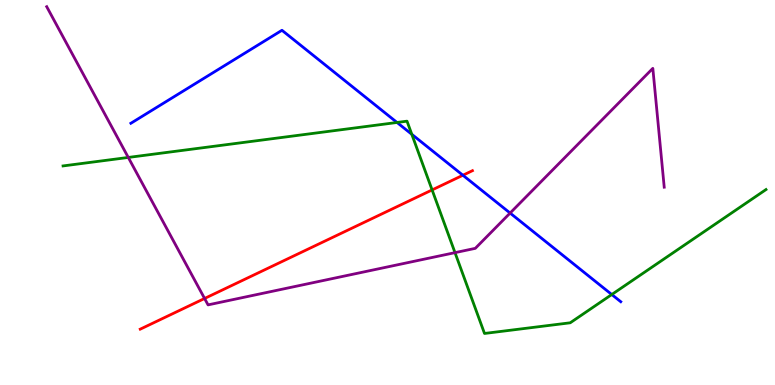[{'lines': ['blue', 'red'], 'intersections': [{'x': 5.97, 'y': 5.45}]}, {'lines': ['green', 'red'], 'intersections': [{'x': 5.58, 'y': 5.07}]}, {'lines': ['purple', 'red'], 'intersections': [{'x': 2.64, 'y': 2.25}]}, {'lines': ['blue', 'green'], 'intersections': [{'x': 5.12, 'y': 6.82}, {'x': 5.31, 'y': 6.51}, {'x': 7.89, 'y': 2.35}]}, {'lines': ['blue', 'purple'], 'intersections': [{'x': 6.58, 'y': 4.47}]}, {'lines': ['green', 'purple'], 'intersections': [{'x': 1.66, 'y': 5.91}, {'x': 5.87, 'y': 3.44}]}]